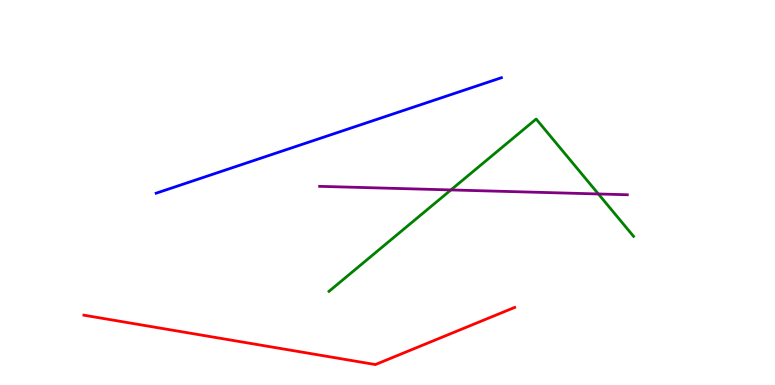[{'lines': ['blue', 'red'], 'intersections': []}, {'lines': ['green', 'red'], 'intersections': []}, {'lines': ['purple', 'red'], 'intersections': []}, {'lines': ['blue', 'green'], 'intersections': []}, {'lines': ['blue', 'purple'], 'intersections': []}, {'lines': ['green', 'purple'], 'intersections': [{'x': 5.82, 'y': 5.07}, {'x': 7.72, 'y': 4.96}]}]